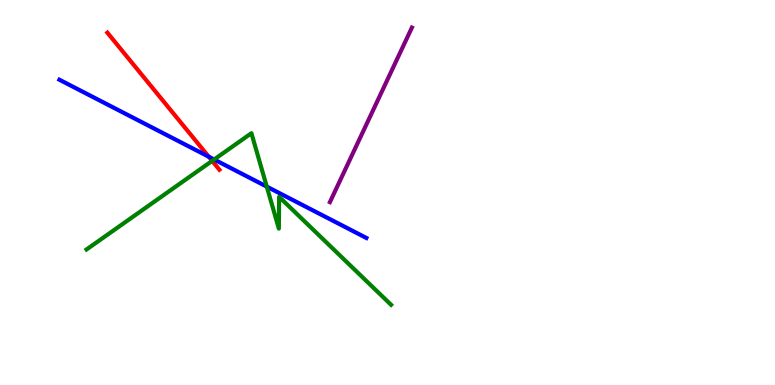[{'lines': ['blue', 'red'], 'intersections': [{'x': 2.69, 'y': 5.93}]}, {'lines': ['green', 'red'], 'intersections': [{'x': 2.74, 'y': 5.82}]}, {'lines': ['purple', 'red'], 'intersections': []}, {'lines': ['blue', 'green'], 'intersections': [{'x': 2.76, 'y': 5.86}, {'x': 3.44, 'y': 5.15}]}, {'lines': ['blue', 'purple'], 'intersections': []}, {'lines': ['green', 'purple'], 'intersections': []}]